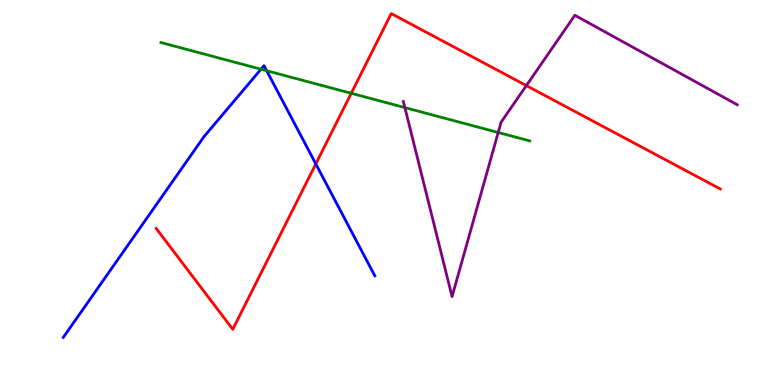[{'lines': ['blue', 'red'], 'intersections': [{'x': 4.07, 'y': 5.74}]}, {'lines': ['green', 'red'], 'intersections': [{'x': 4.53, 'y': 7.58}]}, {'lines': ['purple', 'red'], 'intersections': [{'x': 6.79, 'y': 7.78}]}, {'lines': ['blue', 'green'], 'intersections': [{'x': 3.37, 'y': 8.2}, {'x': 3.44, 'y': 8.16}]}, {'lines': ['blue', 'purple'], 'intersections': []}, {'lines': ['green', 'purple'], 'intersections': [{'x': 5.22, 'y': 7.21}, {'x': 6.43, 'y': 6.56}]}]